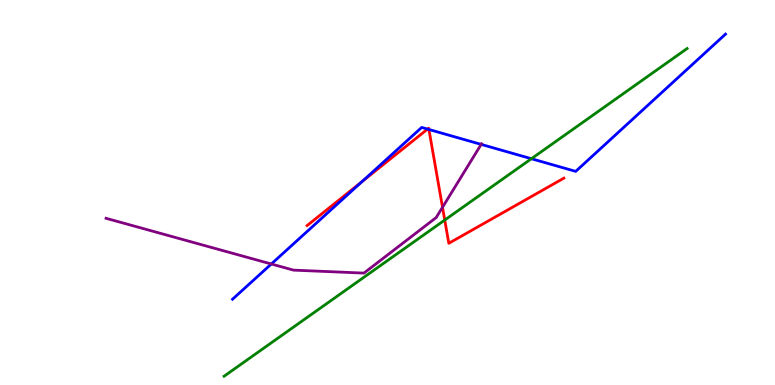[{'lines': ['blue', 'red'], 'intersections': [{'x': 4.67, 'y': 5.29}, {'x': 5.52, 'y': 6.65}, {'x': 5.53, 'y': 6.64}]}, {'lines': ['green', 'red'], 'intersections': [{'x': 5.74, 'y': 4.28}]}, {'lines': ['purple', 'red'], 'intersections': [{'x': 5.71, 'y': 4.62}]}, {'lines': ['blue', 'green'], 'intersections': [{'x': 6.86, 'y': 5.88}]}, {'lines': ['blue', 'purple'], 'intersections': [{'x': 3.5, 'y': 3.14}, {'x': 6.21, 'y': 6.25}]}, {'lines': ['green', 'purple'], 'intersections': []}]